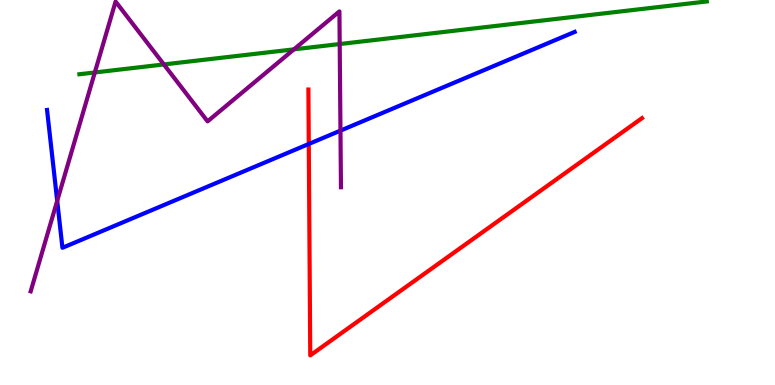[{'lines': ['blue', 'red'], 'intersections': [{'x': 3.98, 'y': 6.26}]}, {'lines': ['green', 'red'], 'intersections': []}, {'lines': ['purple', 'red'], 'intersections': []}, {'lines': ['blue', 'green'], 'intersections': []}, {'lines': ['blue', 'purple'], 'intersections': [{'x': 0.738, 'y': 4.78}, {'x': 4.39, 'y': 6.61}]}, {'lines': ['green', 'purple'], 'intersections': [{'x': 1.22, 'y': 8.12}, {'x': 2.11, 'y': 8.33}, {'x': 3.79, 'y': 8.72}, {'x': 4.38, 'y': 8.86}]}]